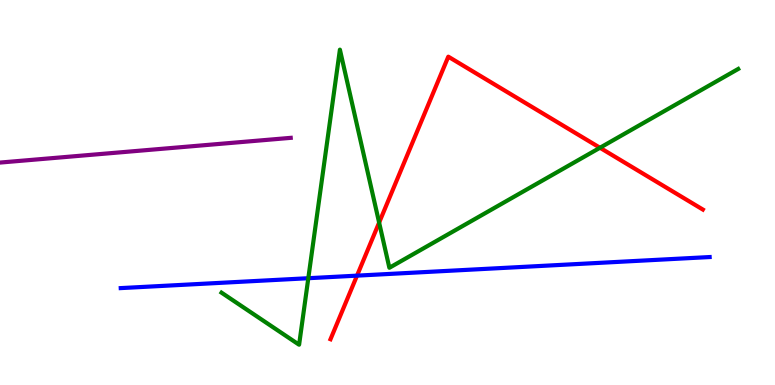[{'lines': ['blue', 'red'], 'intersections': [{'x': 4.61, 'y': 2.84}]}, {'lines': ['green', 'red'], 'intersections': [{'x': 4.89, 'y': 4.22}, {'x': 7.74, 'y': 6.16}]}, {'lines': ['purple', 'red'], 'intersections': []}, {'lines': ['blue', 'green'], 'intersections': [{'x': 3.98, 'y': 2.77}]}, {'lines': ['blue', 'purple'], 'intersections': []}, {'lines': ['green', 'purple'], 'intersections': []}]